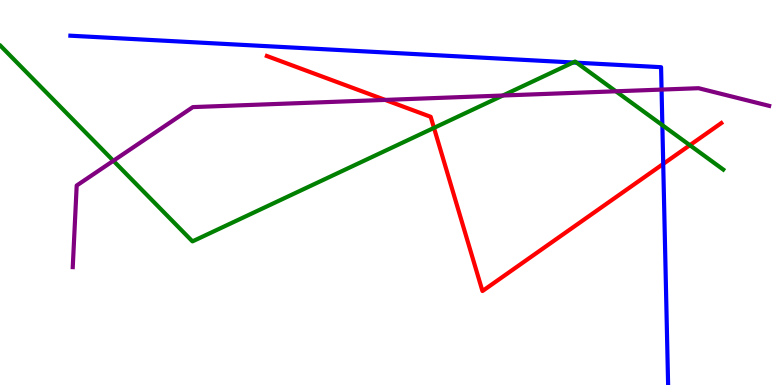[{'lines': ['blue', 'red'], 'intersections': [{'x': 8.56, 'y': 5.74}]}, {'lines': ['green', 'red'], 'intersections': [{'x': 5.6, 'y': 6.68}, {'x': 8.9, 'y': 6.23}]}, {'lines': ['purple', 'red'], 'intersections': [{'x': 4.97, 'y': 7.4}]}, {'lines': ['blue', 'green'], 'intersections': [{'x': 7.39, 'y': 8.38}, {'x': 7.44, 'y': 8.37}, {'x': 8.55, 'y': 6.75}]}, {'lines': ['blue', 'purple'], 'intersections': [{'x': 8.54, 'y': 7.67}]}, {'lines': ['green', 'purple'], 'intersections': [{'x': 1.46, 'y': 5.82}, {'x': 6.49, 'y': 7.52}, {'x': 7.95, 'y': 7.63}]}]